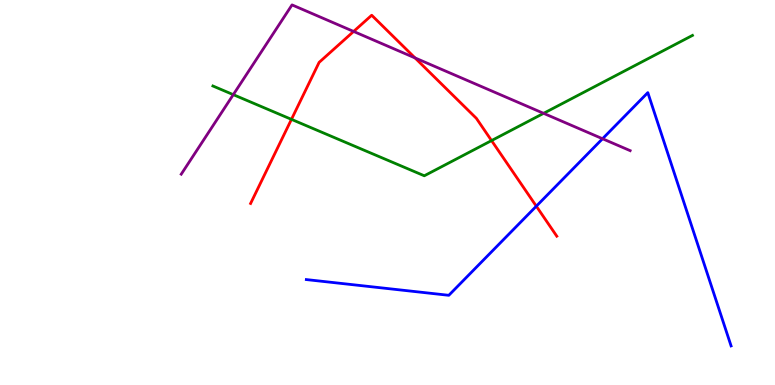[{'lines': ['blue', 'red'], 'intersections': [{'x': 6.92, 'y': 4.64}]}, {'lines': ['green', 'red'], 'intersections': [{'x': 3.76, 'y': 6.9}, {'x': 6.34, 'y': 6.35}]}, {'lines': ['purple', 'red'], 'intersections': [{'x': 4.56, 'y': 9.18}, {'x': 5.36, 'y': 8.5}]}, {'lines': ['blue', 'green'], 'intersections': []}, {'lines': ['blue', 'purple'], 'intersections': [{'x': 7.77, 'y': 6.4}]}, {'lines': ['green', 'purple'], 'intersections': [{'x': 3.01, 'y': 7.54}, {'x': 7.01, 'y': 7.06}]}]